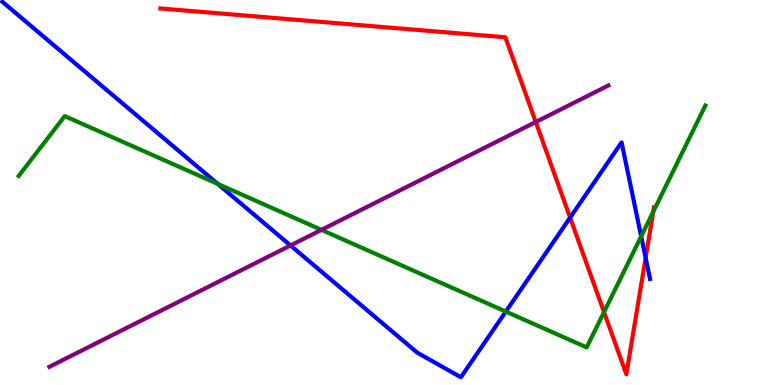[{'lines': ['blue', 'red'], 'intersections': [{'x': 7.36, 'y': 4.35}, {'x': 8.33, 'y': 3.3}]}, {'lines': ['green', 'red'], 'intersections': [{'x': 7.79, 'y': 1.89}, {'x': 8.43, 'y': 4.5}]}, {'lines': ['purple', 'red'], 'intersections': [{'x': 6.91, 'y': 6.83}]}, {'lines': ['blue', 'green'], 'intersections': [{'x': 2.81, 'y': 5.22}, {'x': 6.53, 'y': 1.91}, {'x': 8.27, 'y': 3.86}]}, {'lines': ['blue', 'purple'], 'intersections': [{'x': 3.75, 'y': 3.62}]}, {'lines': ['green', 'purple'], 'intersections': [{'x': 4.15, 'y': 4.03}]}]